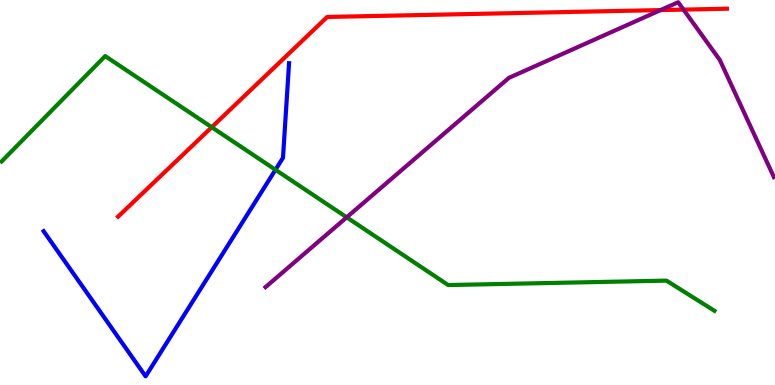[{'lines': ['blue', 'red'], 'intersections': []}, {'lines': ['green', 'red'], 'intersections': [{'x': 2.73, 'y': 6.7}]}, {'lines': ['purple', 'red'], 'intersections': [{'x': 8.52, 'y': 9.74}, {'x': 8.82, 'y': 9.75}]}, {'lines': ['blue', 'green'], 'intersections': [{'x': 3.55, 'y': 5.59}]}, {'lines': ['blue', 'purple'], 'intersections': []}, {'lines': ['green', 'purple'], 'intersections': [{'x': 4.47, 'y': 4.36}]}]